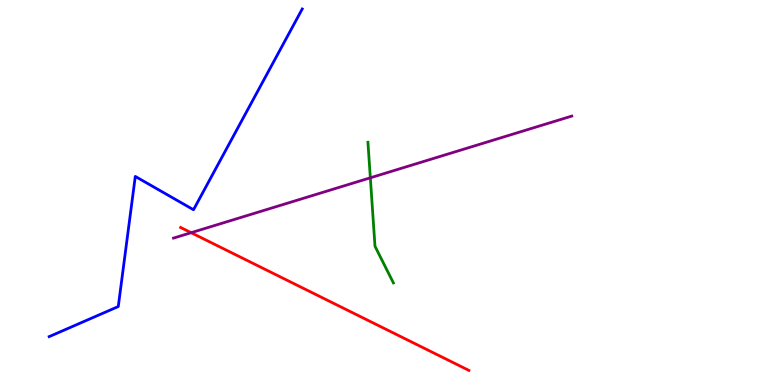[{'lines': ['blue', 'red'], 'intersections': []}, {'lines': ['green', 'red'], 'intersections': []}, {'lines': ['purple', 'red'], 'intersections': [{'x': 2.47, 'y': 3.96}]}, {'lines': ['blue', 'green'], 'intersections': []}, {'lines': ['blue', 'purple'], 'intersections': []}, {'lines': ['green', 'purple'], 'intersections': [{'x': 4.78, 'y': 5.38}]}]